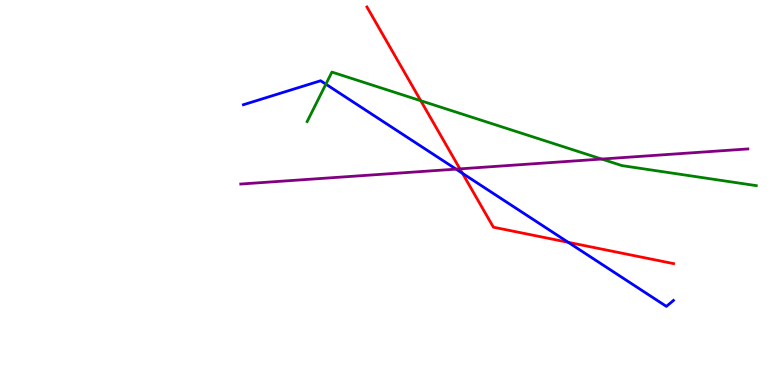[{'lines': ['blue', 'red'], 'intersections': [{'x': 5.97, 'y': 5.5}, {'x': 7.33, 'y': 3.71}]}, {'lines': ['green', 'red'], 'intersections': [{'x': 5.43, 'y': 7.38}]}, {'lines': ['purple', 'red'], 'intersections': [{'x': 5.93, 'y': 5.61}]}, {'lines': ['blue', 'green'], 'intersections': [{'x': 4.2, 'y': 7.81}]}, {'lines': ['blue', 'purple'], 'intersections': [{'x': 5.88, 'y': 5.61}]}, {'lines': ['green', 'purple'], 'intersections': [{'x': 7.76, 'y': 5.87}]}]